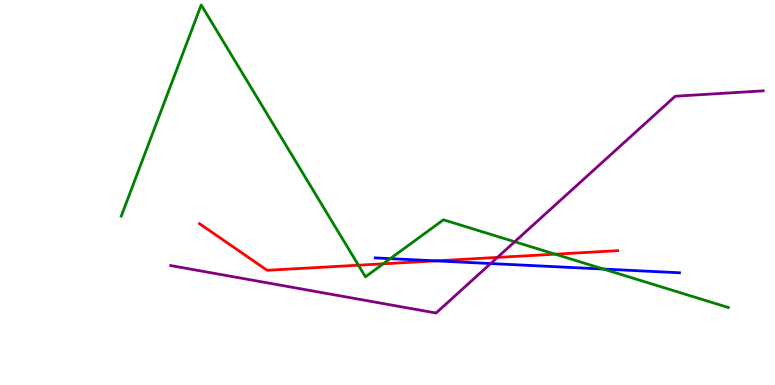[{'lines': ['blue', 'red'], 'intersections': [{'x': 5.62, 'y': 3.22}]}, {'lines': ['green', 'red'], 'intersections': [{'x': 4.62, 'y': 3.11}, {'x': 4.94, 'y': 3.15}, {'x': 7.16, 'y': 3.4}]}, {'lines': ['purple', 'red'], 'intersections': [{'x': 6.42, 'y': 3.31}]}, {'lines': ['blue', 'green'], 'intersections': [{'x': 5.04, 'y': 3.28}, {'x': 7.79, 'y': 3.01}]}, {'lines': ['blue', 'purple'], 'intersections': [{'x': 6.33, 'y': 3.15}]}, {'lines': ['green', 'purple'], 'intersections': [{'x': 6.64, 'y': 3.72}]}]